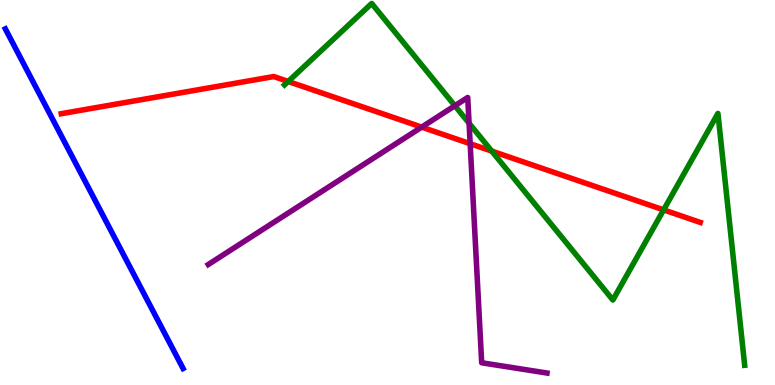[{'lines': ['blue', 'red'], 'intersections': []}, {'lines': ['green', 'red'], 'intersections': [{'x': 3.72, 'y': 7.88}, {'x': 6.35, 'y': 6.08}, {'x': 8.56, 'y': 4.55}]}, {'lines': ['purple', 'red'], 'intersections': [{'x': 5.44, 'y': 6.7}, {'x': 6.07, 'y': 6.27}]}, {'lines': ['blue', 'green'], 'intersections': []}, {'lines': ['blue', 'purple'], 'intersections': []}, {'lines': ['green', 'purple'], 'intersections': [{'x': 5.87, 'y': 7.25}, {'x': 6.05, 'y': 6.8}]}]